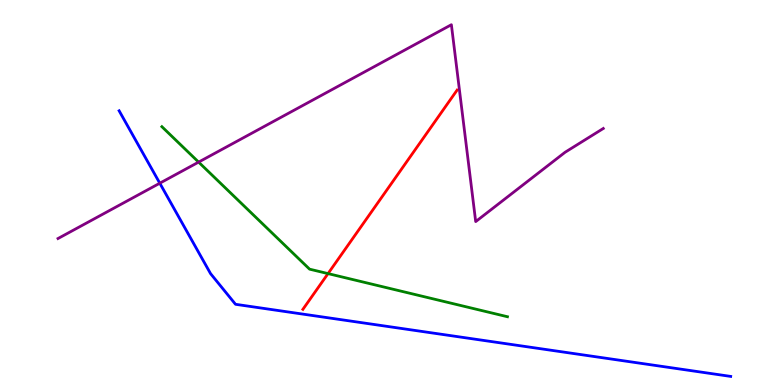[{'lines': ['blue', 'red'], 'intersections': []}, {'lines': ['green', 'red'], 'intersections': [{'x': 4.23, 'y': 2.89}]}, {'lines': ['purple', 'red'], 'intersections': []}, {'lines': ['blue', 'green'], 'intersections': []}, {'lines': ['blue', 'purple'], 'intersections': [{'x': 2.06, 'y': 5.24}]}, {'lines': ['green', 'purple'], 'intersections': [{'x': 2.56, 'y': 5.79}]}]